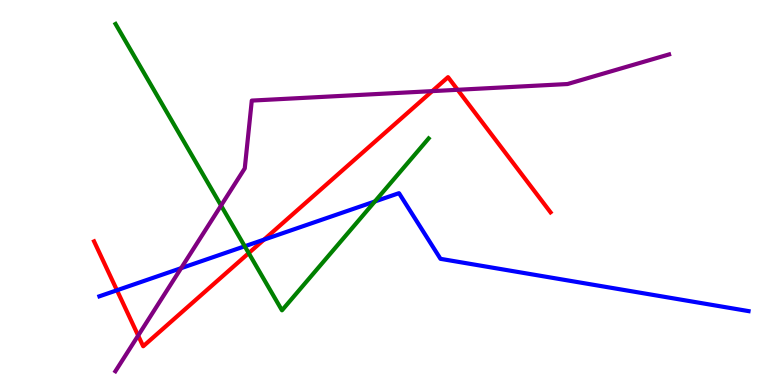[{'lines': ['blue', 'red'], 'intersections': [{'x': 1.51, 'y': 2.46}, {'x': 3.41, 'y': 3.78}]}, {'lines': ['green', 'red'], 'intersections': [{'x': 3.21, 'y': 3.43}]}, {'lines': ['purple', 'red'], 'intersections': [{'x': 1.78, 'y': 1.28}, {'x': 5.58, 'y': 7.63}, {'x': 5.9, 'y': 7.67}]}, {'lines': ['blue', 'green'], 'intersections': [{'x': 3.16, 'y': 3.6}, {'x': 4.84, 'y': 4.77}]}, {'lines': ['blue', 'purple'], 'intersections': [{'x': 2.34, 'y': 3.03}]}, {'lines': ['green', 'purple'], 'intersections': [{'x': 2.85, 'y': 4.66}]}]